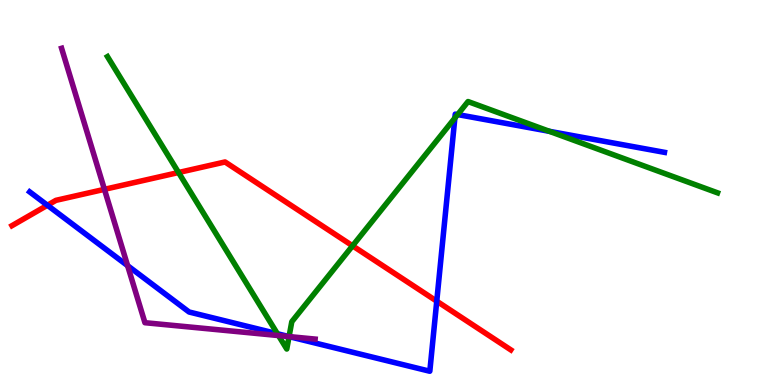[{'lines': ['blue', 'red'], 'intersections': [{'x': 0.612, 'y': 4.67}, {'x': 5.64, 'y': 2.18}]}, {'lines': ['green', 'red'], 'intersections': [{'x': 2.3, 'y': 5.52}, {'x': 4.55, 'y': 3.62}]}, {'lines': ['purple', 'red'], 'intersections': [{'x': 1.35, 'y': 5.08}]}, {'lines': ['blue', 'green'], 'intersections': [{'x': 3.58, 'y': 1.33}, {'x': 3.73, 'y': 1.26}, {'x': 5.87, 'y': 6.93}, {'x': 5.91, 'y': 7.02}, {'x': 7.09, 'y': 6.59}]}, {'lines': ['blue', 'purple'], 'intersections': [{'x': 1.65, 'y': 3.1}, {'x': 3.73, 'y': 1.26}]}, {'lines': ['green', 'purple'], 'intersections': [{'x': 3.59, 'y': 1.28}, {'x': 3.73, 'y': 1.26}]}]